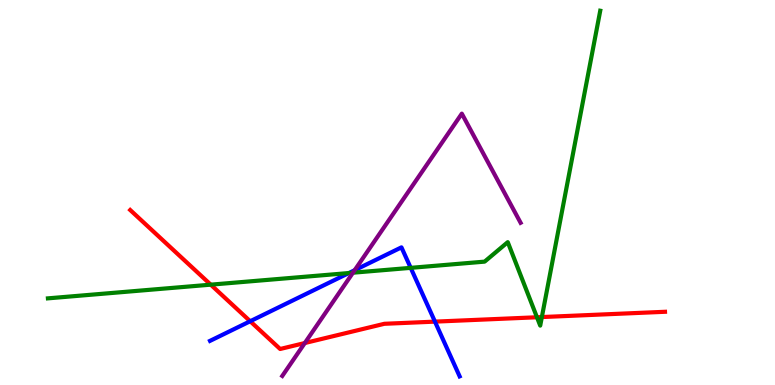[{'lines': ['blue', 'red'], 'intersections': [{'x': 3.23, 'y': 1.66}, {'x': 5.61, 'y': 1.65}]}, {'lines': ['green', 'red'], 'intersections': [{'x': 2.72, 'y': 2.61}, {'x': 6.93, 'y': 1.76}, {'x': 6.99, 'y': 1.76}]}, {'lines': ['purple', 'red'], 'intersections': [{'x': 3.93, 'y': 1.09}]}, {'lines': ['blue', 'green'], 'intersections': [{'x': 4.5, 'y': 2.91}, {'x': 5.3, 'y': 3.04}]}, {'lines': ['blue', 'purple'], 'intersections': [{'x': 4.58, 'y': 2.98}]}, {'lines': ['green', 'purple'], 'intersections': [{'x': 4.55, 'y': 2.92}]}]